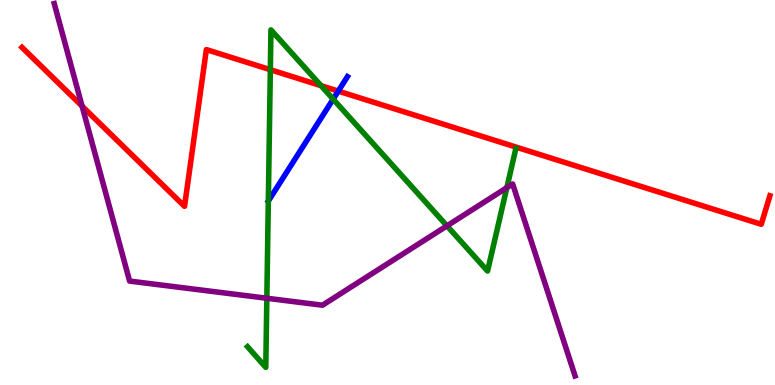[{'lines': ['blue', 'red'], 'intersections': [{'x': 4.36, 'y': 7.63}]}, {'lines': ['green', 'red'], 'intersections': [{'x': 3.49, 'y': 8.19}, {'x': 4.14, 'y': 7.77}]}, {'lines': ['purple', 'red'], 'intersections': [{'x': 1.06, 'y': 7.24}]}, {'lines': ['blue', 'green'], 'intersections': [{'x': 4.3, 'y': 7.42}]}, {'lines': ['blue', 'purple'], 'intersections': []}, {'lines': ['green', 'purple'], 'intersections': [{'x': 3.44, 'y': 2.25}, {'x': 5.77, 'y': 4.13}, {'x': 6.54, 'y': 5.12}]}]